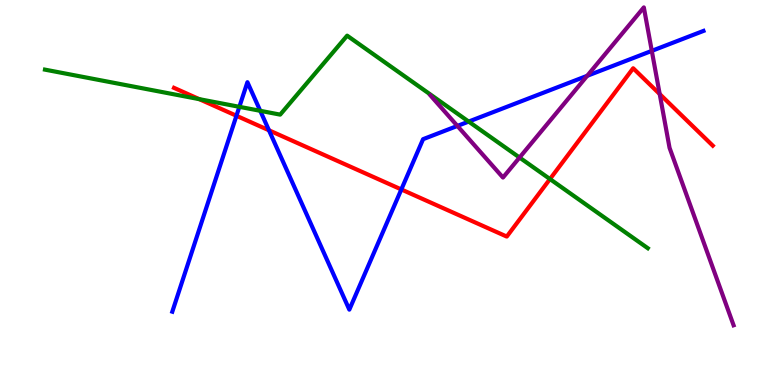[{'lines': ['blue', 'red'], 'intersections': [{'x': 3.05, 'y': 6.99}, {'x': 3.47, 'y': 6.62}, {'x': 5.18, 'y': 5.08}]}, {'lines': ['green', 'red'], 'intersections': [{'x': 2.57, 'y': 7.42}, {'x': 7.1, 'y': 5.35}]}, {'lines': ['purple', 'red'], 'intersections': [{'x': 8.51, 'y': 7.56}]}, {'lines': ['blue', 'green'], 'intersections': [{'x': 3.09, 'y': 7.23}, {'x': 3.36, 'y': 7.12}, {'x': 6.05, 'y': 6.84}]}, {'lines': ['blue', 'purple'], 'intersections': [{'x': 5.9, 'y': 6.73}, {'x': 7.58, 'y': 8.03}, {'x': 8.41, 'y': 8.68}]}, {'lines': ['green', 'purple'], 'intersections': [{'x': 6.7, 'y': 5.91}]}]